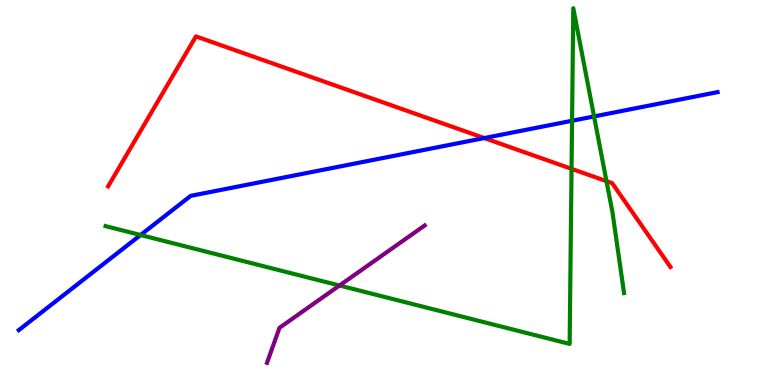[{'lines': ['blue', 'red'], 'intersections': [{'x': 6.25, 'y': 6.41}]}, {'lines': ['green', 'red'], 'intersections': [{'x': 7.37, 'y': 5.61}, {'x': 7.83, 'y': 5.29}]}, {'lines': ['purple', 'red'], 'intersections': []}, {'lines': ['blue', 'green'], 'intersections': [{'x': 1.81, 'y': 3.9}, {'x': 7.38, 'y': 6.86}, {'x': 7.67, 'y': 6.98}]}, {'lines': ['blue', 'purple'], 'intersections': []}, {'lines': ['green', 'purple'], 'intersections': [{'x': 4.38, 'y': 2.58}]}]